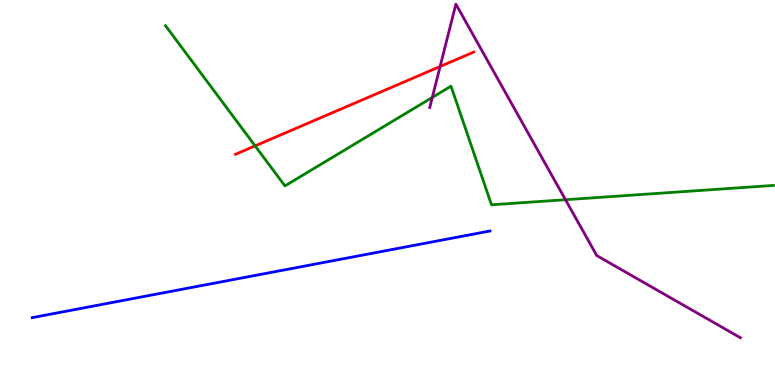[{'lines': ['blue', 'red'], 'intersections': []}, {'lines': ['green', 'red'], 'intersections': [{'x': 3.29, 'y': 6.21}]}, {'lines': ['purple', 'red'], 'intersections': [{'x': 5.68, 'y': 8.27}]}, {'lines': ['blue', 'green'], 'intersections': []}, {'lines': ['blue', 'purple'], 'intersections': []}, {'lines': ['green', 'purple'], 'intersections': [{'x': 5.58, 'y': 7.47}, {'x': 7.3, 'y': 4.81}]}]